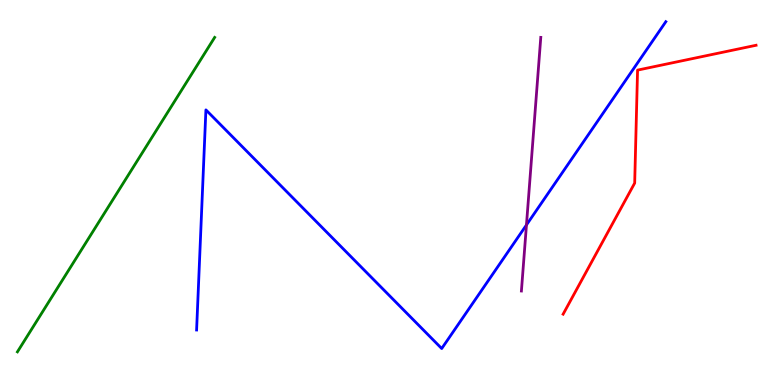[{'lines': ['blue', 'red'], 'intersections': []}, {'lines': ['green', 'red'], 'intersections': []}, {'lines': ['purple', 'red'], 'intersections': []}, {'lines': ['blue', 'green'], 'intersections': []}, {'lines': ['blue', 'purple'], 'intersections': [{'x': 6.79, 'y': 4.16}]}, {'lines': ['green', 'purple'], 'intersections': []}]